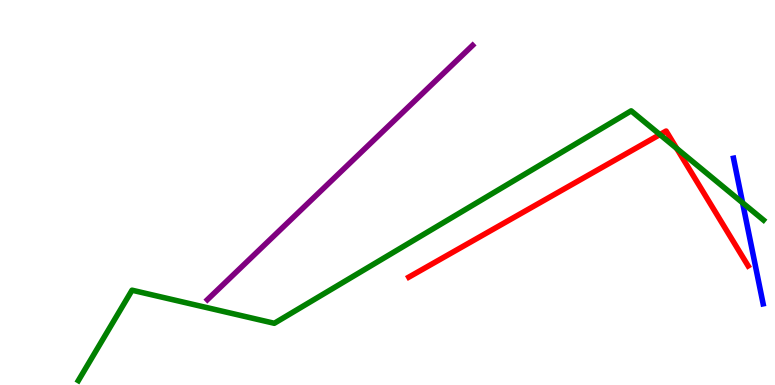[{'lines': ['blue', 'red'], 'intersections': []}, {'lines': ['green', 'red'], 'intersections': [{'x': 8.51, 'y': 6.5}, {'x': 8.73, 'y': 6.14}]}, {'lines': ['purple', 'red'], 'intersections': []}, {'lines': ['blue', 'green'], 'intersections': [{'x': 9.58, 'y': 4.73}]}, {'lines': ['blue', 'purple'], 'intersections': []}, {'lines': ['green', 'purple'], 'intersections': []}]